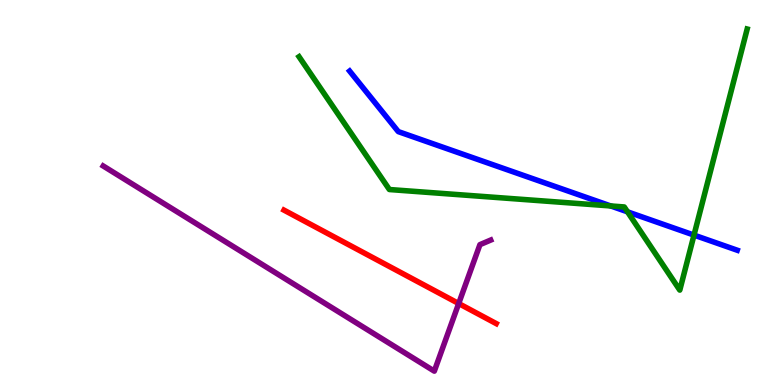[{'lines': ['blue', 'red'], 'intersections': []}, {'lines': ['green', 'red'], 'intersections': []}, {'lines': ['purple', 'red'], 'intersections': [{'x': 5.92, 'y': 2.12}]}, {'lines': ['blue', 'green'], 'intersections': [{'x': 7.88, 'y': 4.65}, {'x': 8.1, 'y': 4.5}, {'x': 8.95, 'y': 3.89}]}, {'lines': ['blue', 'purple'], 'intersections': []}, {'lines': ['green', 'purple'], 'intersections': []}]